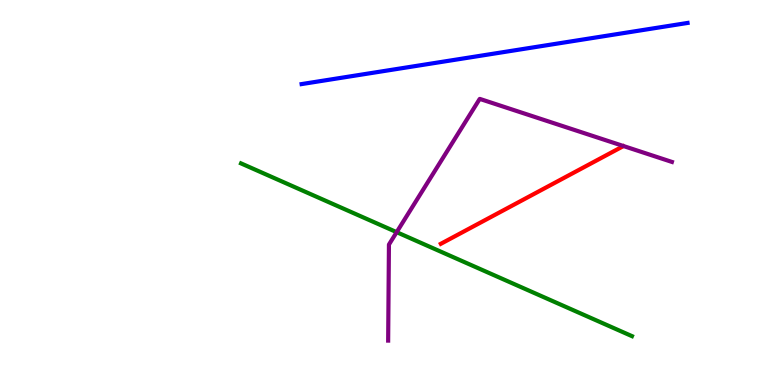[{'lines': ['blue', 'red'], 'intersections': []}, {'lines': ['green', 'red'], 'intersections': []}, {'lines': ['purple', 'red'], 'intersections': []}, {'lines': ['blue', 'green'], 'intersections': []}, {'lines': ['blue', 'purple'], 'intersections': []}, {'lines': ['green', 'purple'], 'intersections': [{'x': 5.12, 'y': 3.97}]}]